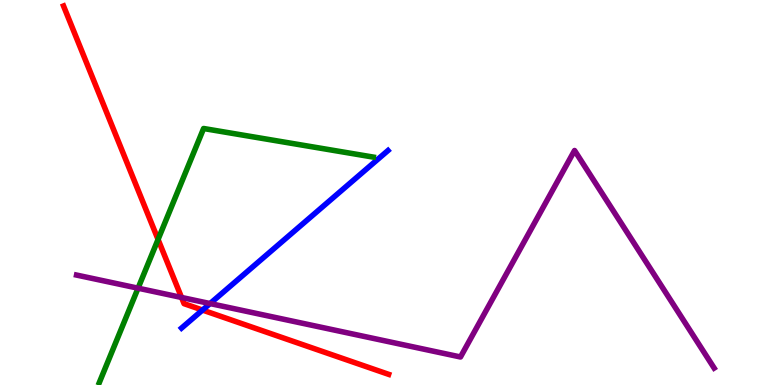[{'lines': ['blue', 'red'], 'intersections': [{'x': 2.61, 'y': 1.95}]}, {'lines': ['green', 'red'], 'intersections': [{'x': 2.04, 'y': 3.78}]}, {'lines': ['purple', 'red'], 'intersections': [{'x': 2.34, 'y': 2.27}]}, {'lines': ['blue', 'green'], 'intersections': []}, {'lines': ['blue', 'purple'], 'intersections': [{'x': 2.71, 'y': 2.12}]}, {'lines': ['green', 'purple'], 'intersections': [{'x': 1.78, 'y': 2.51}]}]